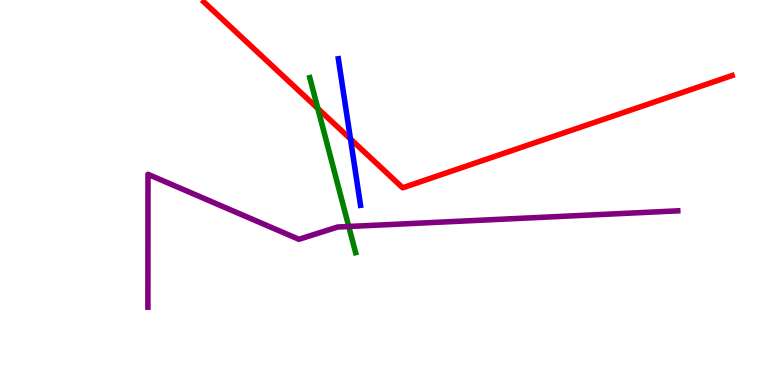[{'lines': ['blue', 'red'], 'intersections': [{'x': 4.52, 'y': 6.39}]}, {'lines': ['green', 'red'], 'intersections': [{'x': 4.1, 'y': 7.18}]}, {'lines': ['purple', 'red'], 'intersections': []}, {'lines': ['blue', 'green'], 'intersections': []}, {'lines': ['blue', 'purple'], 'intersections': []}, {'lines': ['green', 'purple'], 'intersections': [{'x': 4.5, 'y': 4.12}]}]